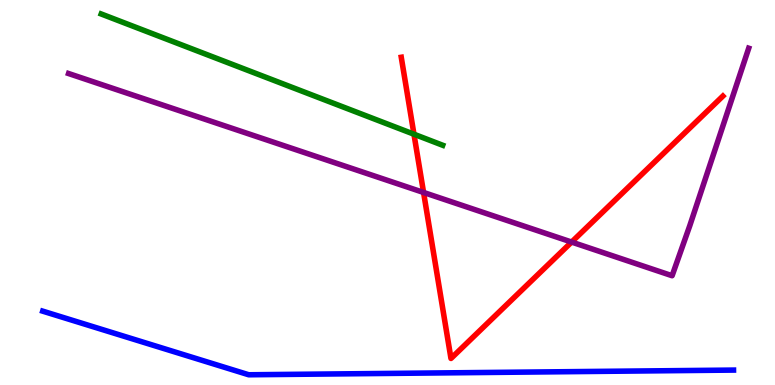[{'lines': ['blue', 'red'], 'intersections': []}, {'lines': ['green', 'red'], 'intersections': [{'x': 5.34, 'y': 6.51}]}, {'lines': ['purple', 'red'], 'intersections': [{'x': 5.47, 'y': 5.0}, {'x': 7.38, 'y': 3.71}]}, {'lines': ['blue', 'green'], 'intersections': []}, {'lines': ['blue', 'purple'], 'intersections': []}, {'lines': ['green', 'purple'], 'intersections': []}]